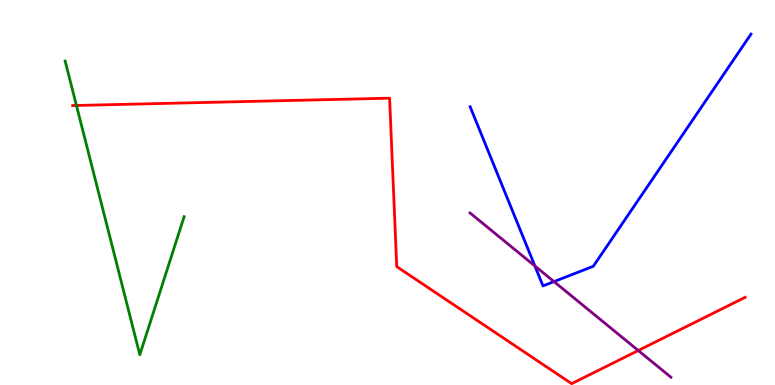[{'lines': ['blue', 'red'], 'intersections': []}, {'lines': ['green', 'red'], 'intersections': [{'x': 0.986, 'y': 7.26}]}, {'lines': ['purple', 'red'], 'intersections': [{'x': 8.24, 'y': 0.896}]}, {'lines': ['blue', 'green'], 'intersections': []}, {'lines': ['blue', 'purple'], 'intersections': [{'x': 6.9, 'y': 3.09}, {'x': 7.15, 'y': 2.69}]}, {'lines': ['green', 'purple'], 'intersections': []}]